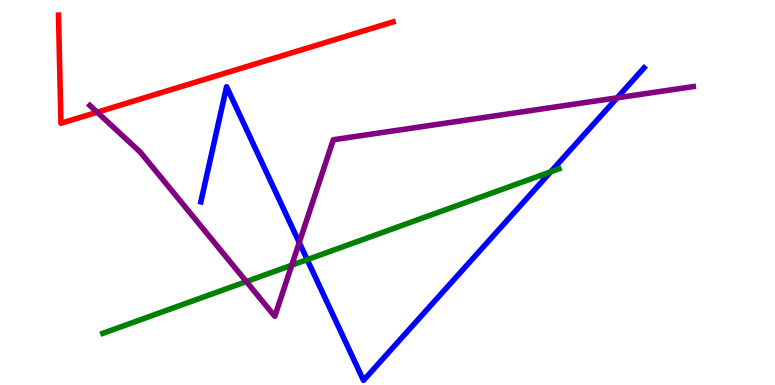[{'lines': ['blue', 'red'], 'intersections': []}, {'lines': ['green', 'red'], 'intersections': []}, {'lines': ['purple', 'red'], 'intersections': [{'x': 1.25, 'y': 7.09}]}, {'lines': ['blue', 'green'], 'intersections': [{'x': 3.96, 'y': 3.26}, {'x': 7.11, 'y': 5.54}]}, {'lines': ['blue', 'purple'], 'intersections': [{'x': 3.86, 'y': 3.7}, {'x': 7.96, 'y': 7.46}]}, {'lines': ['green', 'purple'], 'intersections': [{'x': 3.18, 'y': 2.69}, {'x': 3.76, 'y': 3.11}]}]